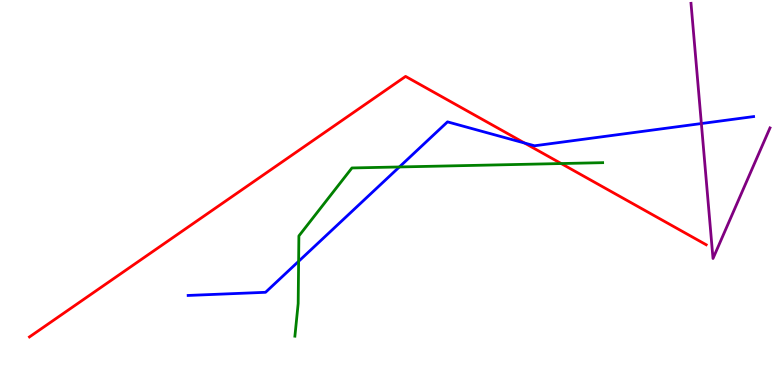[{'lines': ['blue', 'red'], 'intersections': [{'x': 6.77, 'y': 6.28}]}, {'lines': ['green', 'red'], 'intersections': [{'x': 7.24, 'y': 5.75}]}, {'lines': ['purple', 'red'], 'intersections': []}, {'lines': ['blue', 'green'], 'intersections': [{'x': 3.85, 'y': 3.21}, {'x': 5.15, 'y': 5.66}]}, {'lines': ['blue', 'purple'], 'intersections': [{'x': 9.05, 'y': 6.79}]}, {'lines': ['green', 'purple'], 'intersections': []}]